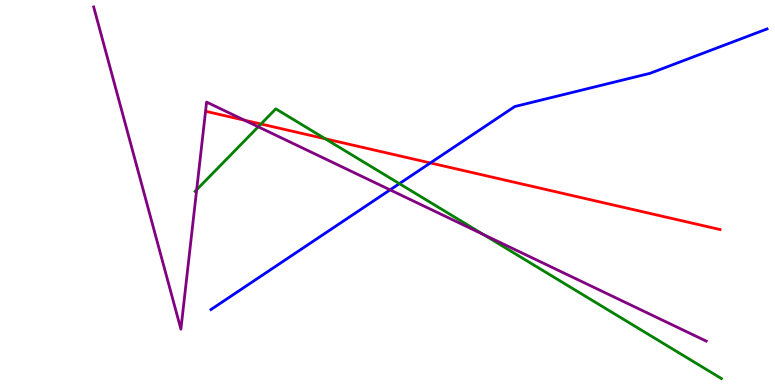[{'lines': ['blue', 'red'], 'intersections': [{'x': 5.55, 'y': 5.77}]}, {'lines': ['green', 'red'], 'intersections': [{'x': 3.37, 'y': 6.78}, {'x': 4.2, 'y': 6.4}]}, {'lines': ['purple', 'red'], 'intersections': [{'x': 3.15, 'y': 6.88}]}, {'lines': ['blue', 'green'], 'intersections': [{'x': 5.15, 'y': 5.23}]}, {'lines': ['blue', 'purple'], 'intersections': [{'x': 5.03, 'y': 5.07}]}, {'lines': ['green', 'purple'], 'intersections': [{'x': 2.54, 'y': 5.07}, {'x': 3.33, 'y': 6.71}, {'x': 6.24, 'y': 3.91}]}]